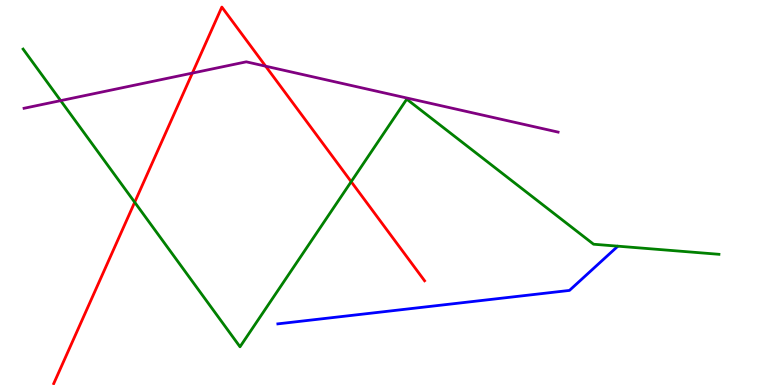[{'lines': ['blue', 'red'], 'intersections': []}, {'lines': ['green', 'red'], 'intersections': [{'x': 1.74, 'y': 4.75}, {'x': 4.53, 'y': 5.28}]}, {'lines': ['purple', 'red'], 'intersections': [{'x': 2.48, 'y': 8.1}, {'x': 3.43, 'y': 8.28}]}, {'lines': ['blue', 'green'], 'intersections': []}, {'lines': ['blue', 'purple'], 'intersections': []}, {'lines': ['green', 'purple'], 'intersections': [{'x': 0.783, 'y': 7.39}]}]